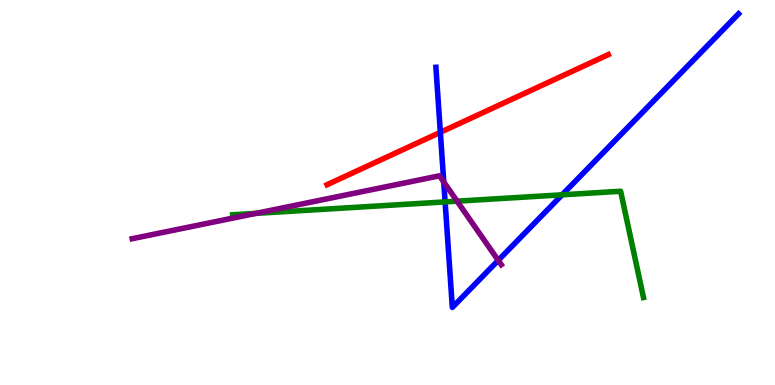[{'lines': ['blue', 'red'], 'intersections': [{'x': 5.68, 'y': 6.56}]}, {'lines': ['green', 'red'], 'intersections': []}, {'lines': ['purple', 'red'], 'intersections': []}, {'lines': ['blue', 'green'], 'intersections': [{'x': 5.74, 'y': 4.76}, {'x': 7.25, 'y': 4.94}]}, {'lines': ['blue', 'purple'], 'intersections': [{'x': 5.73, 'y': 5.27}, {'x': 6.43, 'y': 3.24}]}, {'lines': ['green', 'purple'], 'intersections': [{'x': 3.3, 'y': 4.46}, {'x': 5.9, 'y': 4.77}]}]